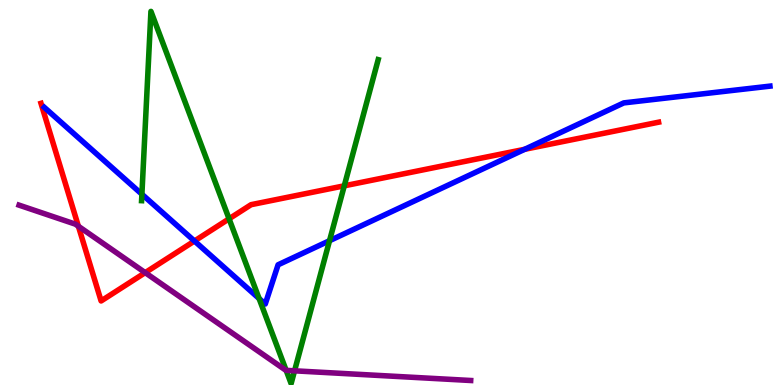[{'lines': ['blue', 'red'], 'intersections': [{'x': 2.51, 'y': 3.74}, {'x': 6.77, 'y': 6.12}]}, {'lines': ['green', 'red'], 'intersections': [{'x': 2.96, 'y': 4.32}, {'x': 4.44, 'y': 5.17}]}, {'lines': ['purple', 'red'], 'intersections': [{'x': 1.01, 'y': 4.12}, {'x': 1.87, 'y': 2.92}]}, {'lines': ['blue', 'green'], 'intersections': [{'x': 1.83, 'y': 4.96}, {'x': 3.34, 'y': 2.25}, {'x': 4.25, 'y': 3.75}]}, {'lines': ['blue', 'purple'], 'intersections': []}, {'lines': ['green', 'purple'], 'intersections': [{'x': 3.69, 'y': 0.38}, {'x': 3.8, 'y': 0.368}]}]